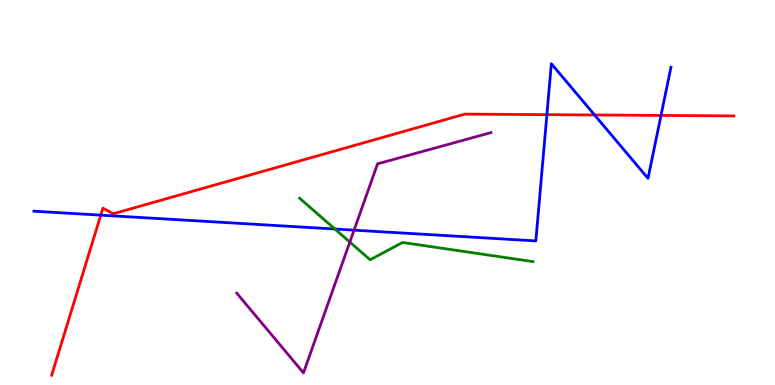[{'lines': ['blue', 'red'], 'intersections': [{'x': 1.3, 'y': 4.41}, {'x': 7.06, 'y': 7.02}, {'x': 7.67, 'y': 7.01}, {'x': 8.53, 'y': 7.0}]}, {'lines': ['green', 'red'], 'intersections': []}, {'lines': ['purple', 'red'], 'intersections': []}, {'lines': ['blue', 'green'], 'intersections': [{'x': 4.32, 'y': 4.05}]}, {'lines': ['blue', 'purple'], 'intersections': [{'x': 4.57, 'y': 4.02}]}, {'lines': ['green', 'purple'], 'intersections': [{'x': 4.51, 'y': 3.71}]}]